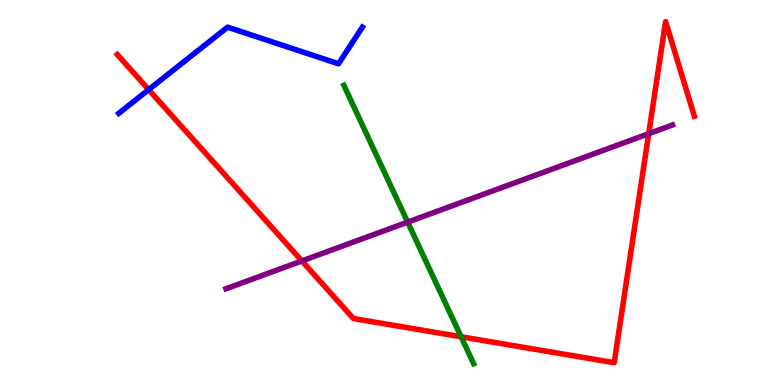[{'lines': ['blue', 'red'], 'intersections': [{'x': 1.92, 'y': 7.67}]}, {'lines': ['green', 'red'], 'intersections': [{'x': 5.95, 'y': 1.25}]}, {'lines': ['purple', 'red'], 'intersections': [{'x': 3.9, 'y': 3.22}, {'x': 8.37, 'y': 6.53}]}, {'lines': ['blue', 'green'], 'intersections': []}, {'lines': ['blue', 'purple'], 'intersections': []}, {'lines': ['green', 'purple'], 'intersections': [{'x': 5.26, 'y': 4.23}]}]